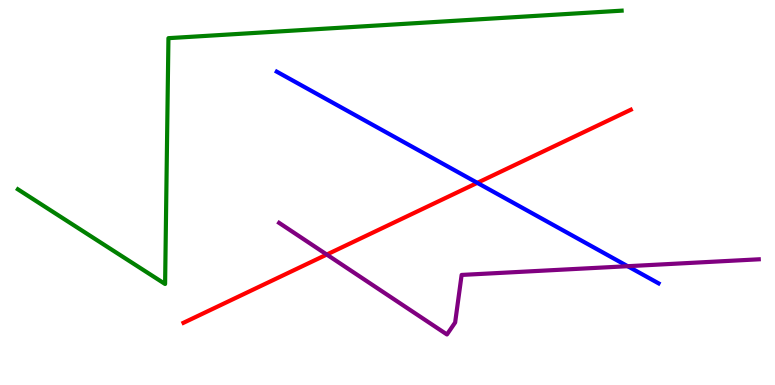[{'lines': ['blue', 'red'], 'intersections': [{'x': 6.16, 'y': 5.25}]}, {'lines': ['green', 'red'], 'intersections': []}, {'lines': ['purple', 'red'], 'intersections': [{'x': 4.22, 'y': 3.39}]}, {'lines': ['blue', 'green'], 'intersections': []}, {'lines': ['blue', 'purple'], 'intersections': [{'x': 8.1, 'y': 3.09}]}, {'lines': ['green', 'purple'], 'intersections': []}]